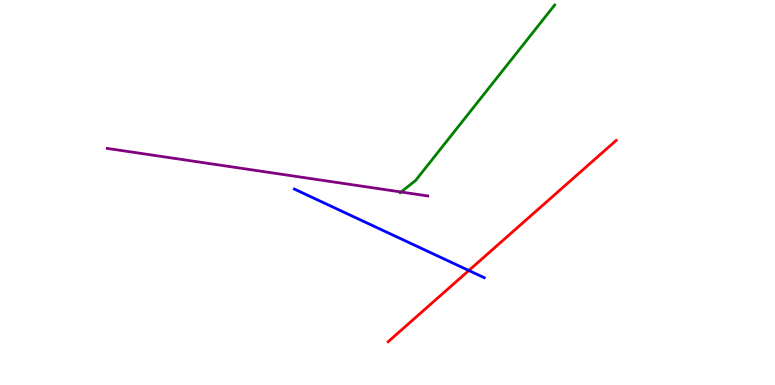[{'lines': ['blue', 'red'], 'intersections': [{'x': 6.05, 'y': 2.97}]}, {'lines': ['green', 'red'], 'intersections': []}, {'lines': ['purple', 'red'], 'intersections': []}, {'lines': ['blue', 'green'], 'intersections': []}, {'lines': ['blue', 'purple'], 'intersections': []}, {'lines': ['green', 'purple'], 'intersections': [{'x': 5.17, 'y': 5.01}]}]